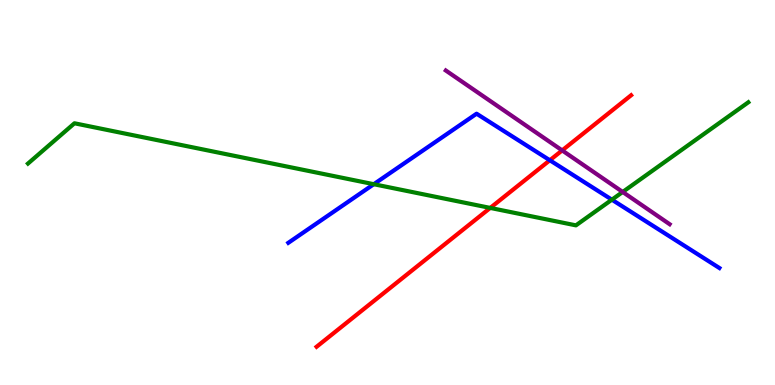[{'lines': ['blue', 'red'], 'intersections': [{'x': 7.09, 'y': 5.84}]}, {'lines': ['green', 'red'], 'intersections': [{'x': 6.33, 'y': 4.6}]}, {'lines': ['purple', 'red'], 'intersections': [{'x': 7.25, 'y': 6.09}]}, {'lines': ['blue', 'green'], 'intersections': [{'x': 4.82, 'y': 5.22}, {'x': 7.9, 'y': 4.81}]}, {'lines': ['blue', 'purple'], 'intersections': []}, {'lines': ['green', 'purple'], 'intersections': [{'x': 8.03, 'y': 5.01}]}]